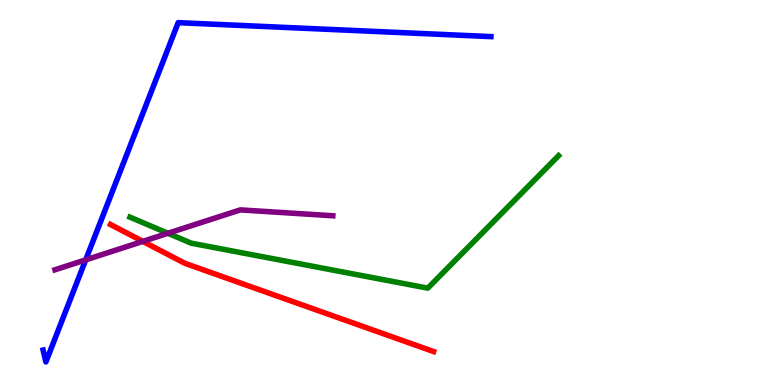[{'lines': ['blue', 'red'], 'intersections': []}, {'lines': ['green', 'red'], 'intersections': []}, {'lines': ['purple', 'red'], 'intersections': [{'x': 1.84, 'y': 3.73}]}, {'lines': ['blue', 'green'], 'intersections': []}, {'lines': ['blue', 'purple'], 'intersections': [{'x': 1.11, 'y': 3.25}]}, {'lines': ['green', 'purple'], 'intersections': [{'x': 2.17, 'y': 3.94}]}]